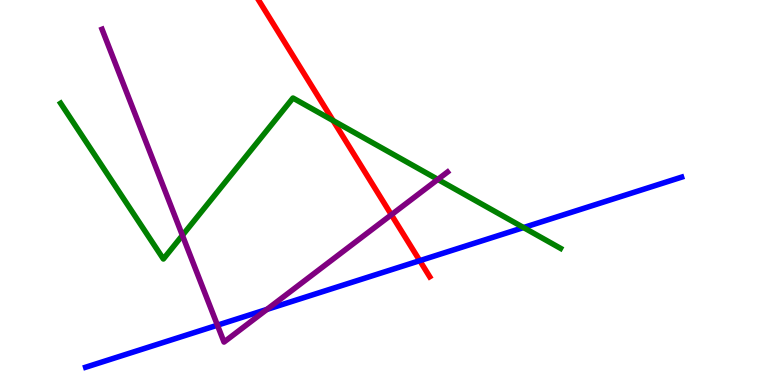[{'lines': ['blue', 'red'], 'intersections': [{'x': 5.42, 'y': 3.23}]}, {'lines': ['green', 'red'], 'intersections': [{'x': 4.3, 'y': 6.87}]}, {'lines': ['purple', 'red'], 'intersections': [{'x': 5.05, 'y': 4.42}]}, {'lines': ['blue', 'green'], 'intersections': [{'x': 6.76, 'y': 4.09}]}, {'lines': ['blue', 'purple'], 'intersections': [{'x': 2.81, 'y': 1.55}, {'x': 3.44, 'y': 1.96}]}, {'lines': ['green', 'purple'], 'intersections': [{'x': 2.35, 'y': 3.89}, {'x': 5.65, 'y': 5.34}]}]